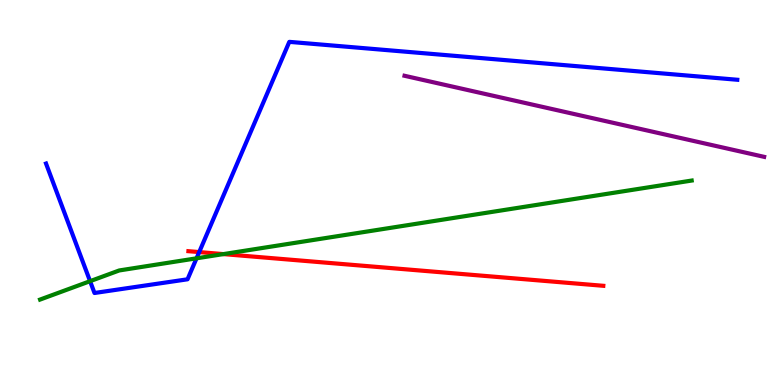[{'lines': ['blue', 'red'], 'intersections': [{'x': 2.57, 'y': 3.45}]}, {'lines': ['green', 'red'], 'intersections': [{'x': 2.88, 'y': 3.4}]}, {'lines': ['purple', 'red'], 'intersections': []}, {'lines': ['blue', 'green'], 'intersections': [{'x': 1.16, 'y': 2.7}, {'x': 2.54, 'y': 3.29}]}, {'lines': ['blue', 'purple'], 'intersections': []}, {'lines': ['green', 'purple'], 'intersections': []}]